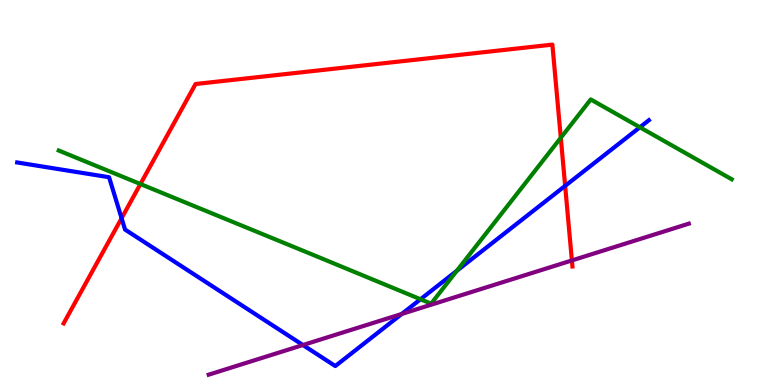[{'lines': ['blue', 'red'], 'intersections': [{'x': 1.57, 'y': 4.33}, {'x': 7.29, 'y': 5.17}]}, {'lines': ['green', 'red'], 'intersections': [{'x': 1.81, 'y': 5.22}, {'x': 7.24, 'y': 6.42}]}, {'lines': ['purple', 'red'], 'intersections': [{'x': 7.38, 'y': 3.24}]}, {'lines': ['blue', 'green'], 'intersections': [{'x': 5.43, 'y': 2.23}, {'x': 5.89, 'y': 2.97}, {'x': 8.26, 'y': 6.69}]}, {'lines': ['blue', 'purple'], 'intersections': [{'x': 3.91, 'y': 1.04}, {'x': 5.18, 'y': 1.85}]}, {'lines': ['green', 'purple'], 'intersections': []}]